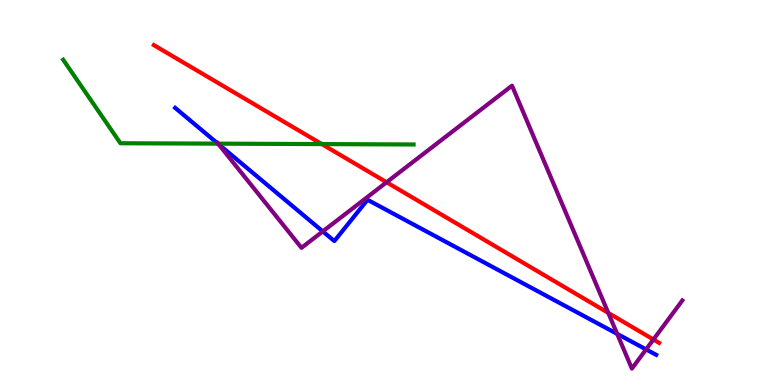[{'lines': ['blue', 'red'], 'intersections': []}, {'lines': ['green', 'red'], 'intersections': [{'x': 4.15, 'y': 6.26}]}, {'lines': ['purple', 'red'], 'intersections': [{'x': 4.99, 'y': 5.27}, {'x': 7.85, 'y': 1.87}, {'x': 8.43, 'y': 1.18}]}, {'lines': ['blue', 'green'], 'intersections': [{'x': 2.81, 'y': 6.27}]}, {'lines': ['blue', 'purple'], 'intersections': [{'x': 2.82, 'y': 6.26}, {'x': 4.17, 'y': 3.99}, {'x': 7.96, 'y': 1.33}, {'x': 8.34, 'y': 0.924}]}, {'lines': ['green', 'purple'], 'intersections': [{'x': 2.81, 'y': 6.27}]}]